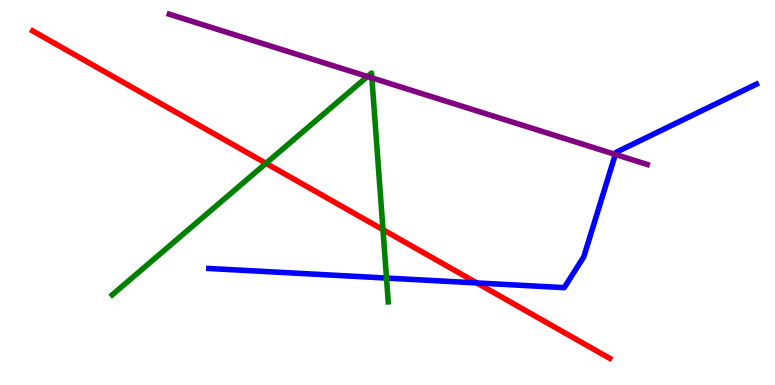[{'lines': ['blue', 'red'], 'intersections': [{'x': 6.15, 'y': 2.65}]}, {'lines': ['green', 'red'], 'intersections': [{'x': 3.43, 'y': 5.76}, {'x': 4.94, 'y': 4.03}]}, {'lines': ['purple', 'red'], 'intersections': []}, {'lines': ['blue', 'green'], 'intersections': [{'x': 4.99, 'y': 2.78}]}, {'lines': ['blue', 'purple'], 'intersections': [{'x': 7.94, 'y': 5.99}]}, {'lines': ['green', 'purple'], 'intersections': [{'x': 4.74, 'y': 8.01}, {'x': 4.8, 'y': 7.98}]}]